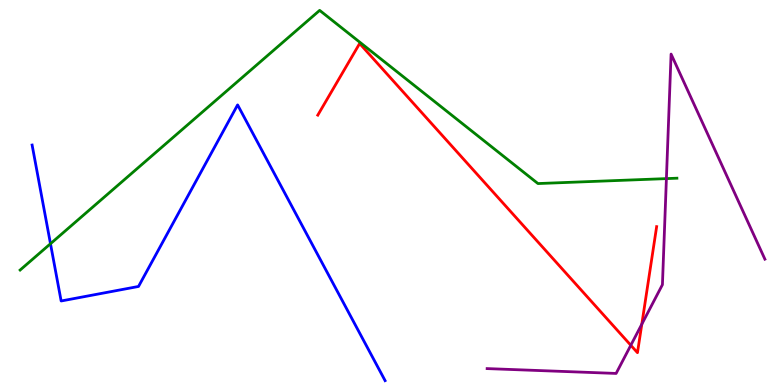[{'lines': ['blue', 'red'], 'intersections': []}, {'lines': ['green', 'red'], 'intersections': []}, {'lines': ['purple', 'red'], 'intersections': [{'x': 8.14, 'y': 1.03}, {'x': 8.28, 'y': 1.58}]}, {'lines': ['blue', 'green'], 'intersections': [{'x': 0.651, 'y': 3.67}]}, {'lines': ['blue', 'purple'], 'intersections': []}, {'lines': ['green', 'purple'], 'intersections': [{'x': 8.6, 'y': 5.36}]}]